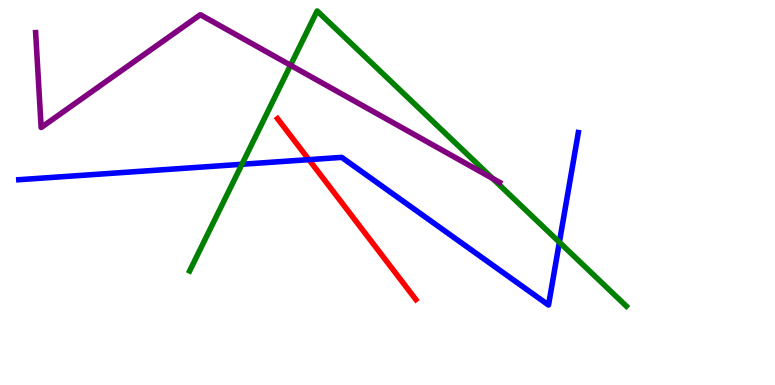[{'lines': ['blue', 'red'], 'intersections': [{'x': 3.99, 'y': 5.85}]}, {'lines': ['green', 'red'], 'intersections': []}, {'lines': ['purple', 'red'], 'intersections': []}, {'lines': ['blue', 'green'], 'intersections': [{'x': 3.12, 'y': 5.73}, {'x': 7.22, 'y': 3.71}]}, {'lines': ['blue', 'purple'], 'intersections': []}, {'lines': ['green', 'purple'], 'intersections': [{'x': 3.75, 'y': 8.31}, {'x': 6.36, 'y': 5.37}]}]